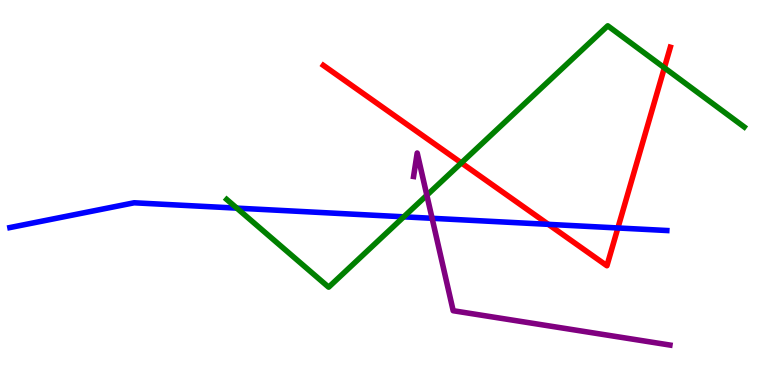[{'lines': ['blue', 'red'], 'intersections': [{'x': 7.08, 'y': 4.17}, {'x': 7.97, 'y': 4.08}]}, {'lines': ['green', 'red'], 'intersections': [{'x': 5.95, 'y': 5.77}, {'x': 8.57, 'y': 8.24}]}, {'lines': ['purple', 'red'], 'intersections': []}, {'lines': ['blue', 'green'], 'intersections': [{'x': 3.06, 'y': 4.59}, {'x': 5.21, 'y': 4.37}]}, {'lines': ['blue', 'purple'], 'intersections': [{'x': 5.58, 'y': 4.33}]}, {'lines': ['green', 'purple'], 'intersections': [{'x': 5.51, 'y': 4.93}]}]